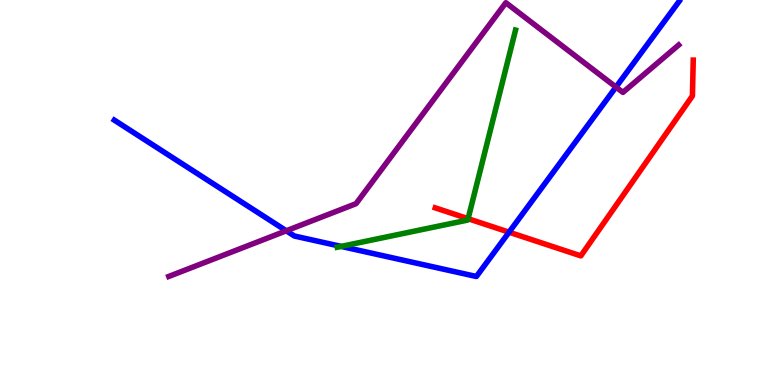[{'lines': ['blue', 'red'], 'intersections': [{'x': 6.57, 'y': 3.97}]}, {'lines': ['green', 'red'], 'intersections': [{'x': 6.04, 'y': 4.32}]}, {'lines': ['purple', 'red'], 'intersections': []}, {'lines': ['blue', 'green'], 'intersections': [{'x': 4.4, 'y': 3.6}]}, {'lines': ['blue', 'purple'], 'intersections': [{'x': 3.69, 'y': 4.01}, {'x': 7.95, 'y': 7.74}]}, {'lines': ['green', 'purple'], 'intersections': []}]